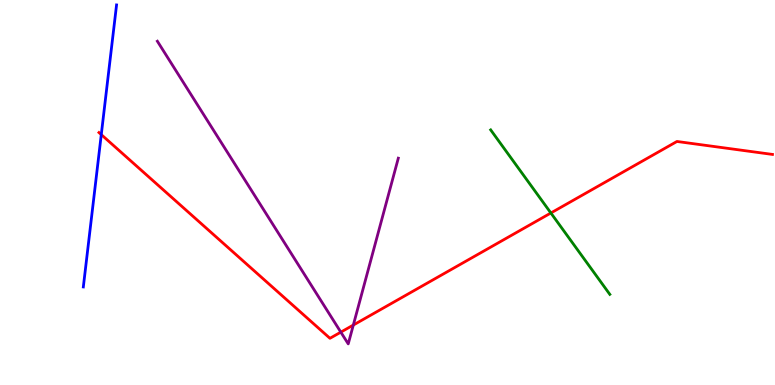[{'lines': ['blue', 'red'], 'intersections': [{'x': 1.31, 'y': 6.5}]}, {'lines': ['green', 'red'], 'intersections': [{'x': 7.11, 'y': 4.47}]}, {'lines': ['purple', 'red'], 'intersections': [{'x': 4.4, 'y': 1.37}, {'x': 4.56, 'y': 1.56}]}, {'lines': ['blue', 'green'], 'intersections': []}, {'lines': ['blue', 'purple'], 'intersections': []}, {'lines': ['green', 'purple'], 'intersections': []}]